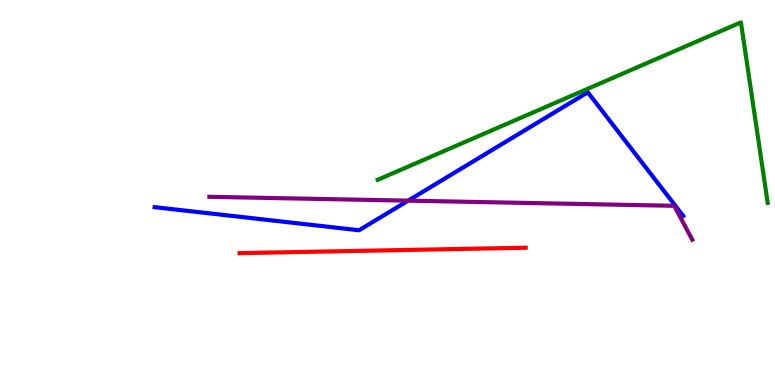[{'lines': ['blue', 'red'], 'intersections': []}, {'lines': ['green', 'red'], 'intersections': []}, {'lines': ['purple', 'red'], 'intersections': []}, {'lines': ['blue', 'green'], 'intersections': []}, {'lines': ['blue', 'purple'], 'intersections': [{'x': 5.27, 'y': 4.79}]}, {'lines': ['green', 'purple'], 'intersections': []}]